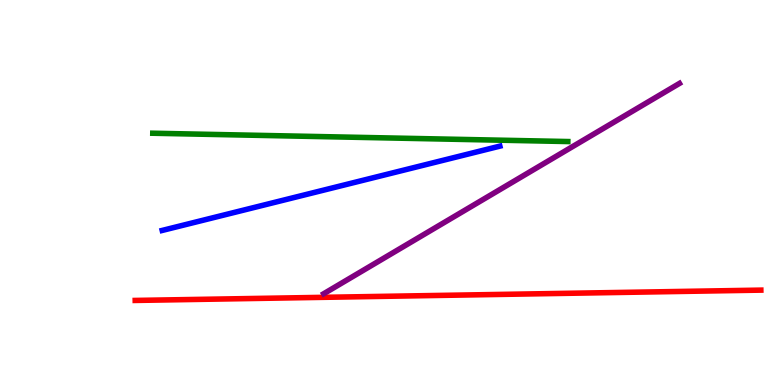[{'lines': ['blue', 'red'], 'intersections': []}, {'lines': ['green', 'red'], 'intersections': []}, {'lines': ['purple', 'red'], 'intersections': []}, {'lines': ['blue', 'green'], 'intersections': []}, {'lines': ['blue', 'purple'], 'intersections': []}, {'lines': ['green', 'purple'], 'intersections': []}]